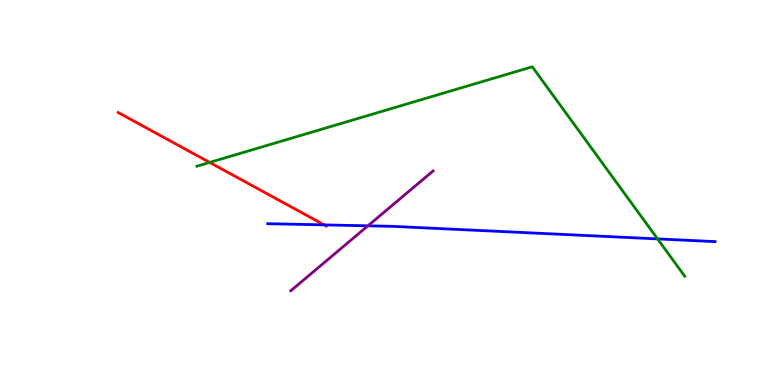[{'lines': ['blue', 'red'], 'intersections': [{'x': 4.18, 'y': 4.16}]}, {'lines': ['green', 'red'], 'intersections': [{'x': 2.71, 'y': 5.78}]}, {'lines': ['purple', 'red'], 'intersections': []}, {'lines': ['blue', 'green'], 'intersections': [{'x': 8.48, 'y': 3.79}]}, {'lines': ['blue', 'purple'], 'intersections': [{'x': 4.75, 'y': 4.13}]}, {'lines': ['green', 'purple'], 'intersections': []}]